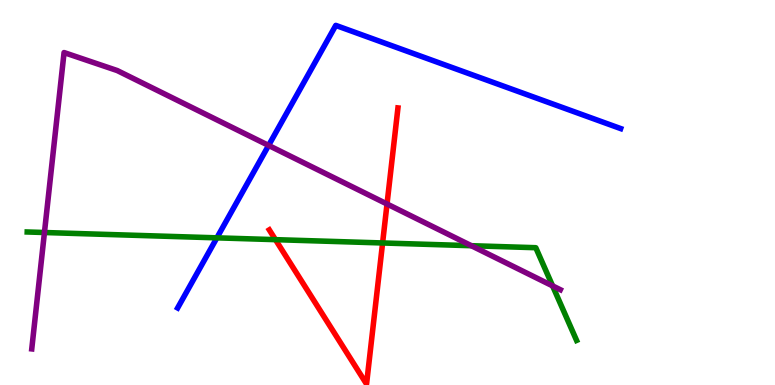[{'lines': ['blue', 'red'], 'intersections': []}, {'lines': ['green', 'red'], 'intersections': [{'x': 3.55, 'y': 3.78}, {'x': 4.94, 'y': 3.69}]}, {'lines': ['purple', 'red'], 'intersections': [{'x': 4.99, 'y': 4.7}]}, {'lines': ['blue', 'green'], 'intersections': [{'x': 2.8, 'y': 3.82}]}, {'lines': ['blue', 'purple'], 'intersections': [{'x': 3.47, 'y': 6.22}]}, {'lines': ['green', 'purple'], 'intersections': [{'x': 0.574, 'y': 3.96}, {'x': 6.08, 'y': 3.62}, {'x': 7.13, 'y': 2.57}]}]